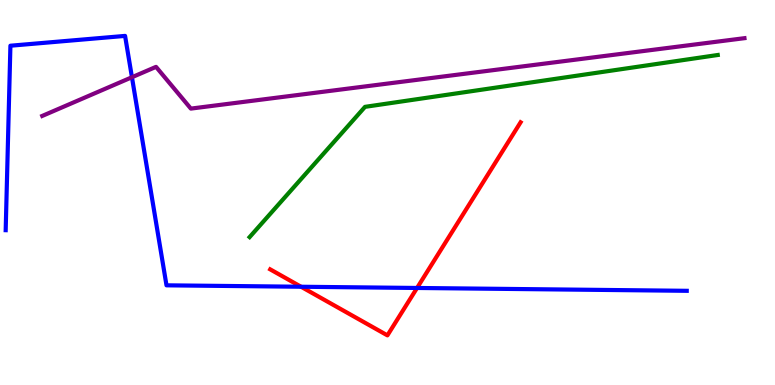[{'lines': ['blue', 'red'], 'intersections': [{'x': 3.88, 'y': 2.55}, {'x': 5.38, 'y': 2.52}]}, {'lines': ['green', 'red'], 'intersections': []}, {'lines': ['purple', 'red'], 'intersections': []}, {'lines': ['blue', 'green'], 'intersections': []}, {'lines': ['blue', 'purple'], 'intersections': [{'x': 1.7, 'y': 7.99}]}, {'lines': ['green', 'purple'], 'intersections': []}]